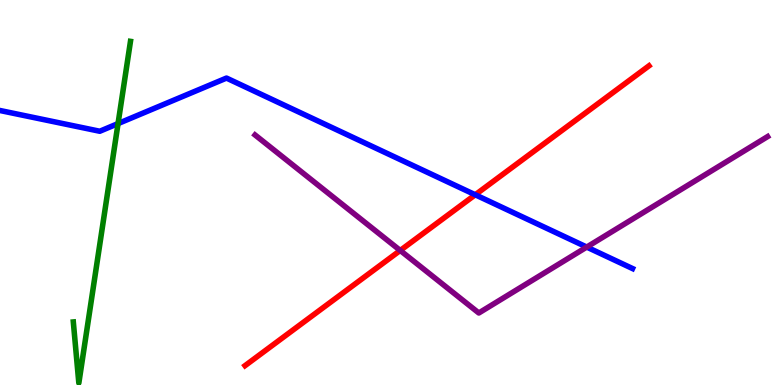[{'lines': ['blue', 'red'], 'intersections': [{'x': 6.13, 'y': 4.94}]}, {'lines': ['green', 'red'], 'intersections': []}, {'lines': ['purple', 'red'], 'intersections': [{'x': 5.16, 'y': 3.49}]}, {'lines': ['blue', 'green'], 'intersections': [{'x': 1.52, 'y': 6.79}]}, {'lines': ['blue', 'purple'], 'intersections': [{'x': 7.57, 'y': 3.58}]}, {'lines': ['green', 'purple'], 'intersections': []}]